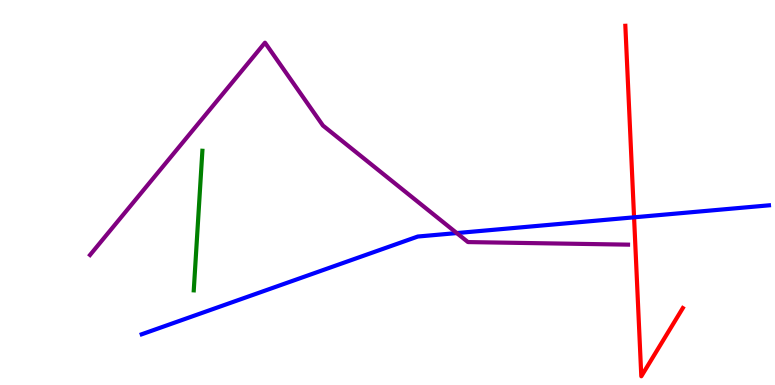[{'lines': ['blue', 'red'], 'intersections': [{'x': 8.18, 'y': 4.36}]}, {'lines': ['green', 'red'], 'intersections': []}, {'lines': ['purple', 'red'], 'intersections': []}, {'lines': ['blue', 'green'], 'intersections': []}, {'lines': ['blue', 'purple'], 'intersections': [{'x': 5.89, 'y': 3.95}]}, {'lines': ['green', 'purple'], 'intersections': []}]